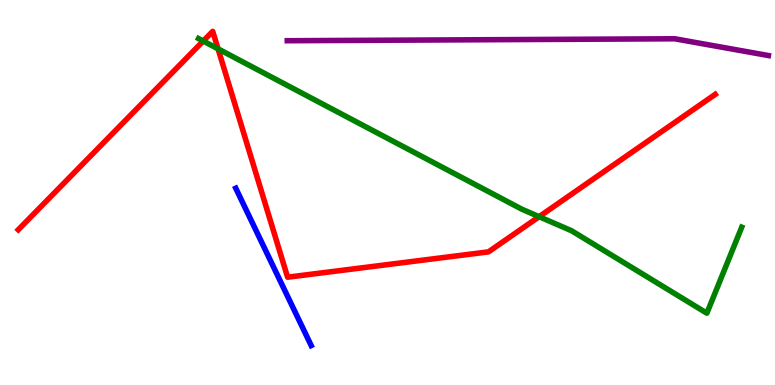[{'lines': ['blue', 'red'], 'intersections': []}, {'lines': ['green', 'red'], 'intersections': [{'x': 2.62, 'y': 8.93}, {'x': 2.81, 'y': 8.73}, {'x': 6.96, 'y': 4.37}]}, {'lines': ['purple', 'red'], 'intersections': []}, {'lines': ['blue', 'green'], 'intersections': []}, {'lines': ['blue', 'purple'], 'intersections': []}, {'lines': ['green', 'purple'], 'intersections': []}]